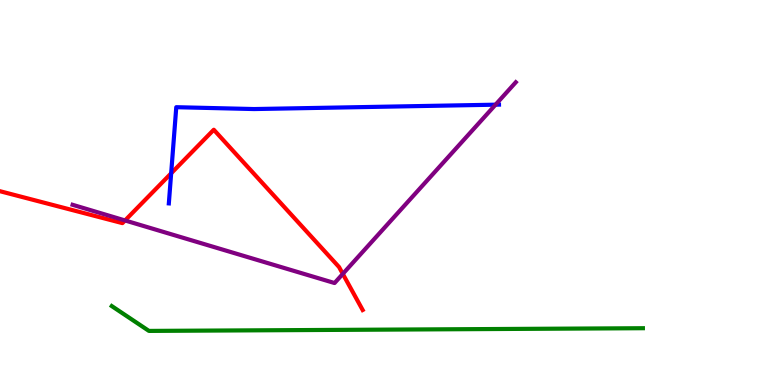[{'lines': ['blue', 'red'], 'intersections': [{'x': 2.21, 'y': 5.5}]}, {'lines': ['green', 'red'], 'intersections': []}, {'lines': ['purple', 'red'], 'intersections': [{'x': 1.61, 'y': 4.27}, {'x': 4.42, 'y': 2.89}]}, {'lines': ['blue', 'green'], 'intersections': []}, {'lines': ['blue', 'purple'], 'intersections': [{'x': 6.39, 'y': 7.28}]}, {'lines': ['green', 'purple'], 'intersections': []}]